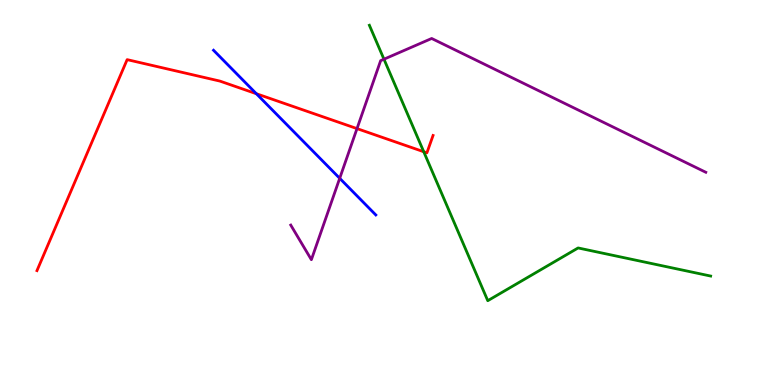[{'lines': ['blue', 'red'], 'intersections': [{'x': 3.31, 'y': 7.57}]}, {'lines': ['green', 'red'], 'intersections': [{'x': 5.47, 'y': 6.06}]}, {'lines': ['purple', 'red'], 'intersections': [{'x': 4.61, 'y': 6.66}]}, {'lines': ['blue', 'green'], 'intersections': []}, {'lines': ['blue', 'purple'], 'intersections': [{'x': 4.38, 'y': 5.37}]}, {'lines': ['green', 'purple'], 'intersections': [{'x': 4.95, 'y': 8.46}]}]